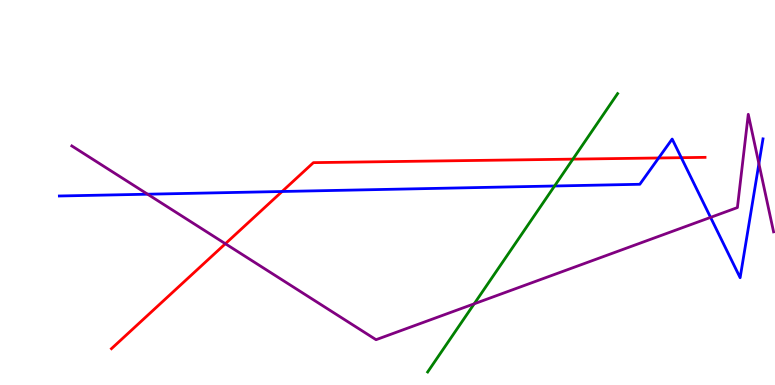[{'lines': ['blue', 'red'], 'intersections': [{'x': 3.64, 'y': 5.03}, {'x': 8.5, 'y': 5.9}, {'x': 8.79, 'y': 5.9}]}, {'lines': ['green', 'red'], 'intersections': [{'x': 7.39, 'y': 5.87}]}, {'lines': ['purple', 'red'], 'intersections': [{'x': 2.91, 'y': 3.67}]}, {'lines': ['blue', 'green'], 'intersections': [{'x': 7.16, 'y': 5.17}]}, {'lines': ['blue', 'purple'], 'intersections': [{'x': 1.9, 'y': 4.96}, {'x': 9.17, 'y': 4.35}, {'x': 9.79, 'y': 5.75}]}, {'lines': ['green', 'purple'], 'intersections': [{'x': 6.12, 'y': 2.11}]}]